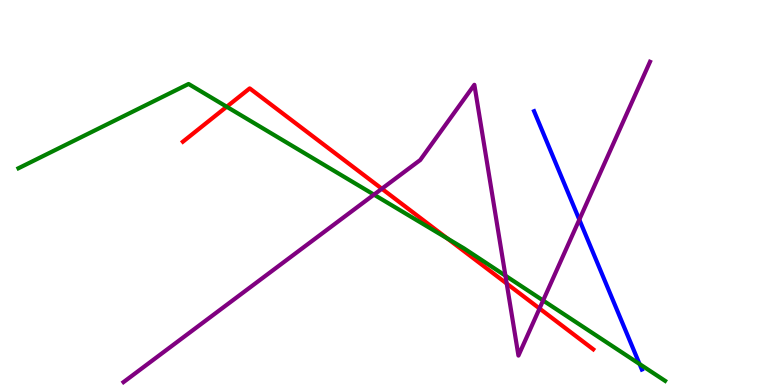[{'lines': ['blue', 'red'], 'intersections': []}, {'lines': ['green', 'red'], 'intersections': [{'x': 2.93, 'y': 7.23}, {'x': 5.77, 'y': 3.81}]}, {'lines': ['purple', 'red'], 'intersections': [{'x': 4.93, 'y': 5.1}, {'x': 6.54, 'y': 2.63}, {'x': 6.96, 'y': 1.99}]}, {'lines': ['blue', 'green'], 'intersections': [{'x': 8.25, 'y': 0.545}]}, {'lines': ['blue', 'purple'], 'intersections': [{'x': 7.48, 'y': 4.29}]}, {'lines': ['green', 'purple'], 'intersections': [{'x': 4.83, 'y': 4.94}, {'x': 6.52, 'y': 2.84}, {'x': 7.01, 'y': 2.19}]}]